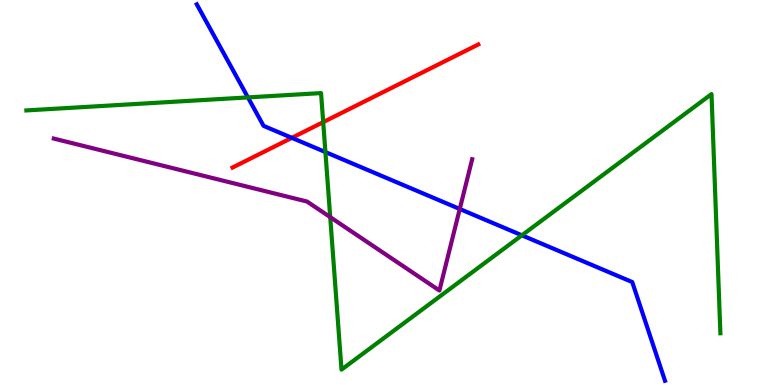[{'lines': ['blue', 'red'], 'intersections': [{'x': 3.77, 'y': 6.42}]}, {'lines': ['green', 'red'], 'intersections': [{'x': 4.17, 'y': 6.83}]}, {'lines': ['purple', 'red'], 'intersections': []}, {'lines': ['blue', 'green'], 'intersections': [{'x': 3.2, 'y': 7.47}, {'x': 4.2, 'y': 6.05}, {'x': 6.73, 'y': 3.89}]}, {'lines': ['blue', 'purple'], 'intersections': [{'x': 5.93, 'y': 4.57}]}, {'lines': ['green', 'purple'], 'intersections': [{'x': 4.26, 'y': 4.36}]}]